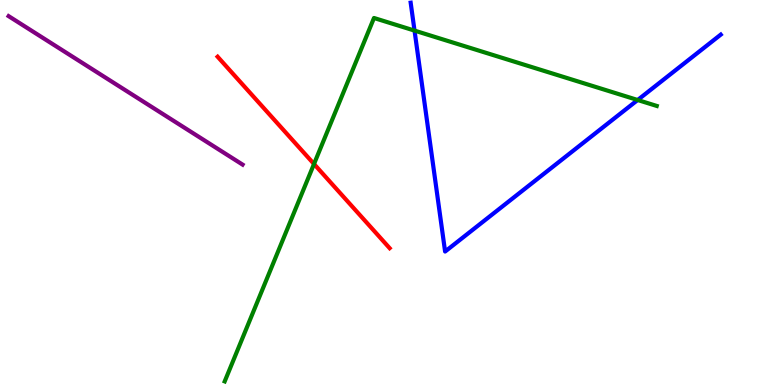[{'lines': ['blue', 'red'], 'intersections': []}, {'lines': ['green', 'red'], 'intersections': [{'x': 4.05, 'y': 5.74}]}, {'lines': ['purple', 'red'], 'intersections': []}, {'lines': ['blue', 'green'], 'intersections': [{'x': 5.35, 'y': 9.21}, {'x': 8.23, 'y': 7.4}]}, {'lines': ['blue', 'purple'], 'intersections': []}, {'lines': ['green', 'purple'], 'intersections': []}]